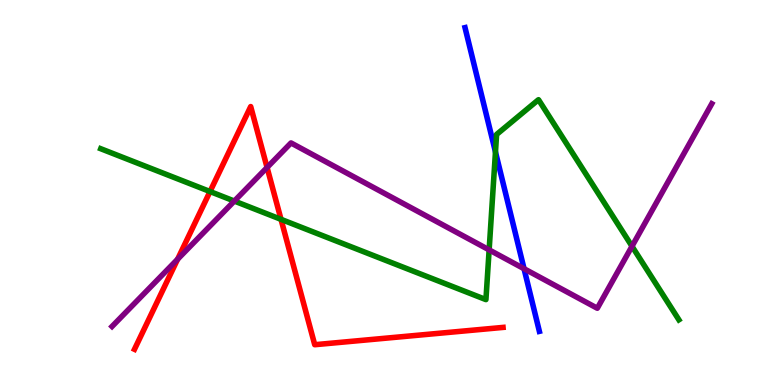[{'lines': ['blue', 'red'], 'intersections': []}, {'lines': ['green', 'red'], 'intersections': [{'x': 2.71, 'y': 5.03}, {'x': 3.63, 'y': 4.3}]}, {'lines': ['purple', 'red'], 'intersections': [{'x': 2.29, 'y': 3.27}, {'x': 3.45, 'y': 5.65}]}, {'lines': ['blue', 'green'], 'intersections': [{'x': 6.39, 'y': 6.05}]}, {'lines': ['blue', 'purple'], 'intersections': [{'x': 6.76, 'y': 3.02}]}, {'lines': ['green', 'purple'], 'intersections': [{'x': 3.02, 'y': 4.78}, {'x': 6.31, 'y': 3.51}, {'x': 8.15, 'y': 3.6}]}]